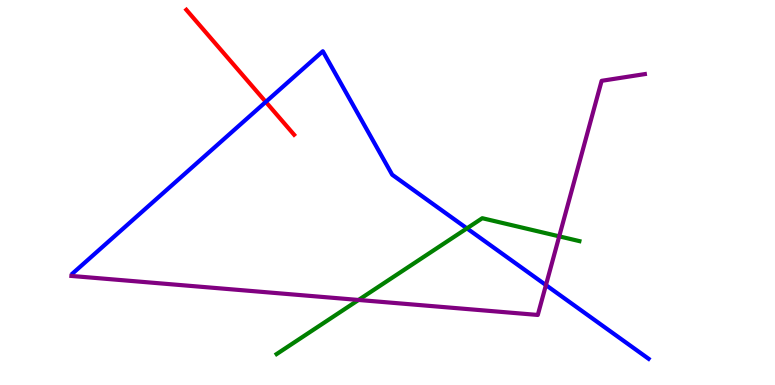[{'lines': ['blue', 'red'], 'intersections': [{'x': 3.43, 'y': 7.35}]}, {'lines': ['green', 'red'], 'intersections': []}, {'lines': ['purple', 'red'], 'intersections': []}, {'lines': ['blue', 'green'], 'intersections': [{'x': 6.02, 'y': 4.07}]}, {'lines': ['blue', 'purple'], 'intersections': [{'x': 7.04, 'y': 2.6}]}, {'lines': ['green', 'purple'], 'intersections': [{'x': 4.63, 'y': 2.21}, {'x': 7.22, 'y': 3.86}]}]